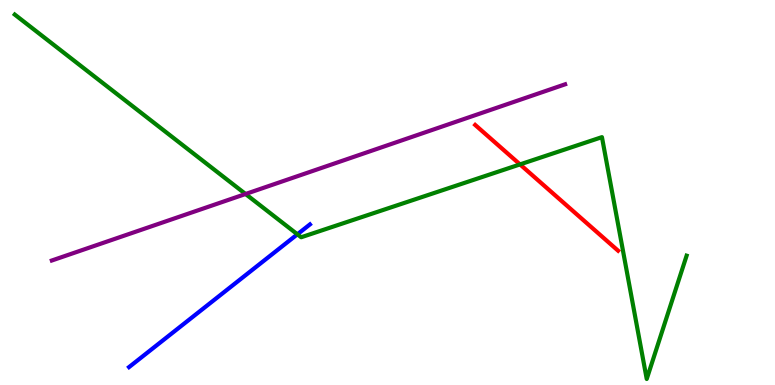[{'lines': ['blue', 'red'], 'intersections': []}, {'lines': ['green', 'red'], 'intersections': [{'x': 6.71, 'y': 5.73}]}, {'lines': ['purple', 'red'], 'intersections': []}, {'lines': ['blue', 'green'], 'intersections': [{'x': 3.84, 'y': 3.91}]}, {'lines': ['blue', 'purple'], 'intersections': []}, {'lines': ['green', 'purple'], 'intersections': [{'x': 3.17, 'y': 4.96}]}]